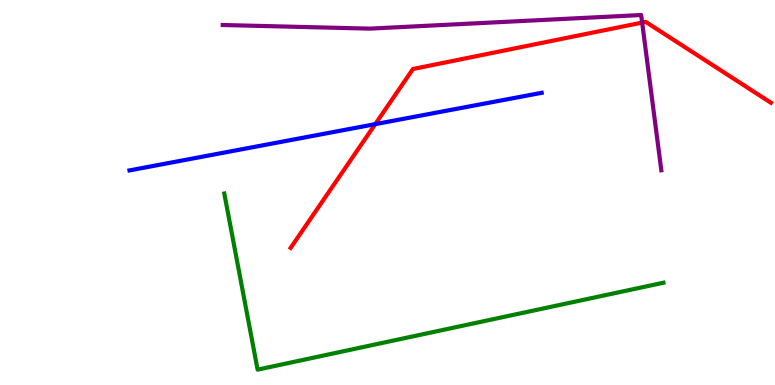[{'lines': ['blue', 'red'], 'intersections': [{'x': 4.84, 'y': 6.78}]}, {'lines': ['green', 'red'], 'intersections': []}, {'lines': ['purple', 'red'], 'intersections': [{'x': 8.29, 'y': 9.41}]}, {'lines': ['blue', 'green'], 'intersections': []}, {'lines': ['blue', 'purple'], 'intersections': []}, {'lines': ['green', 'purple'], 'intersections': []}]